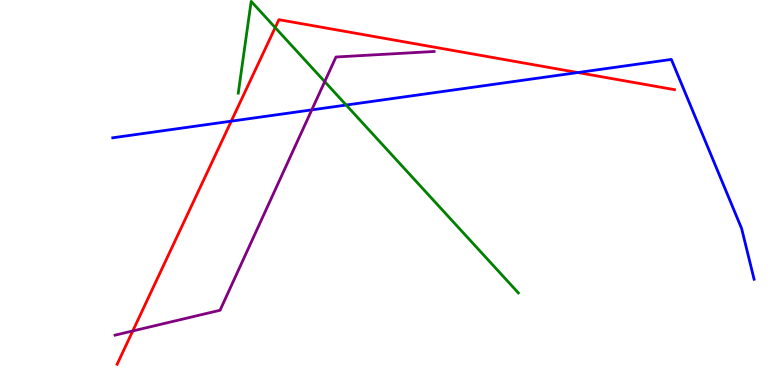[{'lines': ['blue', 'red'], 'intersections': [{'x': 2.98, 'y': 6.85}, {'x': 7.46, 'y': 8.12}]}, {'lines': ['green', 'red'], 'intersections': [{'x': 3.55, 'y': 9.28}]}, {'lines': ['purple', 'red'], 'intersections': [{'x': 1.71, 'y': 1.4}]}, {'lines': ['blue', 'green'], 'intersections': [{'x': 4.47, 'y': 7.27}]}, {'lines': ['blue', 'purple'], 'intersections': [{'x': 4.02, 'y': 7.15}]}, {'lines': ['green', 'purple'], 'intersections': [{'x': 4.19, 'y': 7.88}]}]